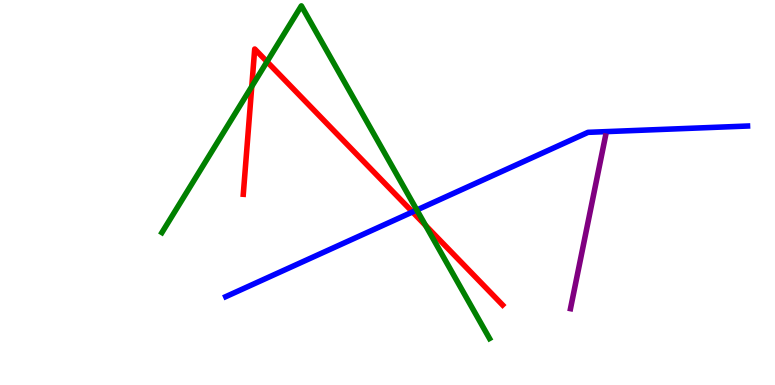[{'lines': ['blue', 'red'], 'intersections': [{'x': 5.32, 'y': 4.49}]}, {'lines': ['green', 'red'], 'intersections': [{'x': 3.25, 'y': 7.75}, {'x': 3.45, 'y': 8.4}, {'x': 5.49, 'y': 4.14}]}, {'lines': ['purple', 'red'], 'intersections': []}, {'lines': ['blue', 'green'], 'intersections': [{'x': 5.38, 'y': 4.55}]}, {'lines': ['blue', 'purple'], 'intersections': []}, {'lines': ['green', 'purple'], 'intersections': []}]